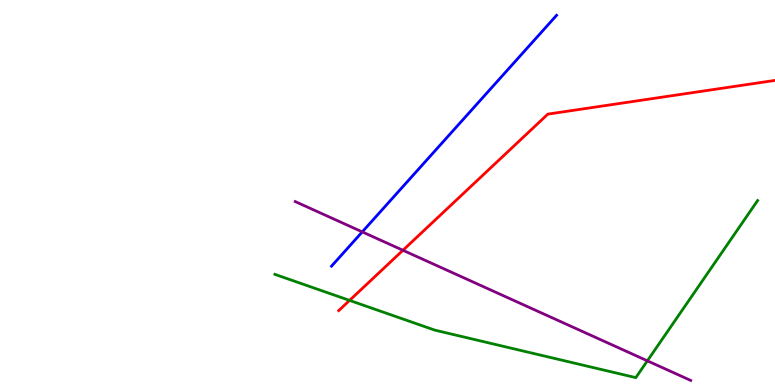[{'lines': ['blue', 'red'], 'intersections': []}, {'lines': ['green', 'red'], 'intersections': [{'x': 4.51, 'y': 2.2}]}, {'lines': ['purple', 'red'], 'intersections': [{'x': 5.2, 'y': 3.5}]}, {'lines': ['blue', 'green'], 'intersections': []}, {'lines': ['blue', 'purple'], 'intersections': [{'x': 4.67, 'y': 3.98}]}, {'lines': ['green', 'purple'], 'intersections': [{'x': 8.35, 'y': 0.628}]}]